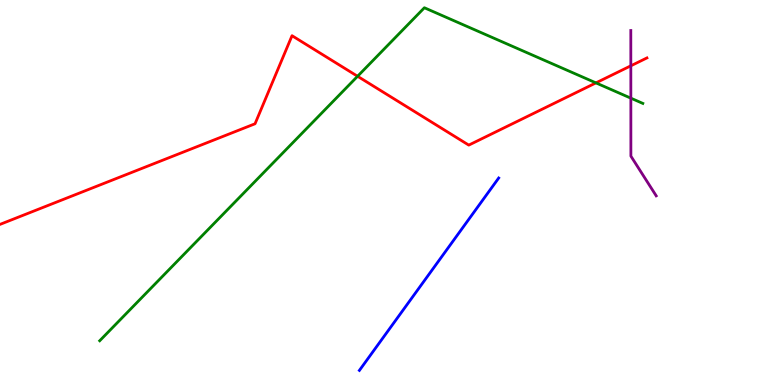[{'lines': ['blue', 'red'], 'intersections': []}, {'lines': ['green', 'red'], 'intersections': [{'x': 4.61, 'y': 8.02}, {'x': 7.69, 'y': 7.85}]}, {'lines': ['purple', 'red'], 'intersections': [{'x': 8.14, 'y': 8.29}]}, {'lines': ['blue', 'green'], 'intersections': []}, {'lines': ['blue', 'purple'], 'intersections': []}, {'lines': ['green', 'purple'], 'intersections': [{'x': 8.14, 'y': 7.45}]}]